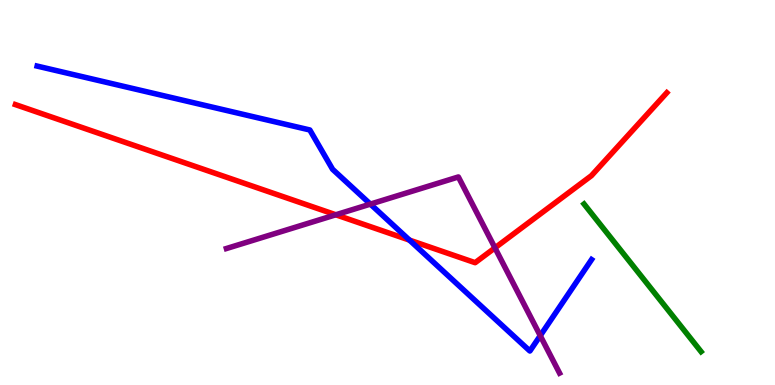[{'lines': ['blue', 'red'], 'intersections': [{'x': 5.28, 'y': 3.76}]}, {'lines': ['green', 'red'], 'intersections': []}, {'lines': ['purple', 'red'], 'intersections': [{'x': 4.33, 'y': 4.42}, {'x': 6.39, 'y': 3.56}]}, {'lines': ['blue', 'green'], 'intersections': []}, {'lines': ['blue', 'purple'], 'intersections': [{'x': 4.78, 'y': 4.7}, {'x': 6.97, 'y': 1.28}]}, {'lines': ['green', 'purple'], 'intersections': []}]